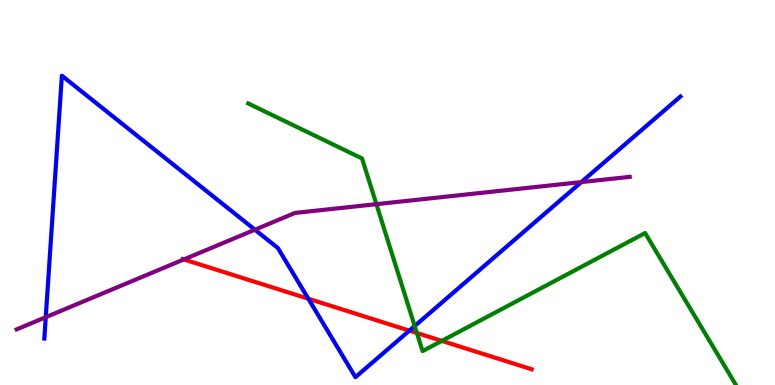[{'lines': ['blue', 'red'], 'intersections': [{'x': 3.98, 'y': 2.24}, {'x': 5.28, 'y': 1.41}]}, {'lines': ['green', 'red'], 'intersections': [{'x': 5.38, 'y': 1.35}, {'x': 5.7, 'y': 1.15}]}, {'lines': ['purple', 'red'], 'intersections': [{'x': 2.37, 'y': 3.26}]}, {'lines': ['blue', 'green'], 'intersections': [{'x': 5.35, 'y': 1.53}]}, {'lines': ['blue', 'purple'], 'intersections': [{'x': 0.59, 'y': 1.76}, {'x': 3.29, 'y': 4.03}, {'x': 7.5, 'y': 5.27}]}, {'lines': ['green', 'purple'], 'intersections': [{'x': 4.86, 'y': 4.7}]}]